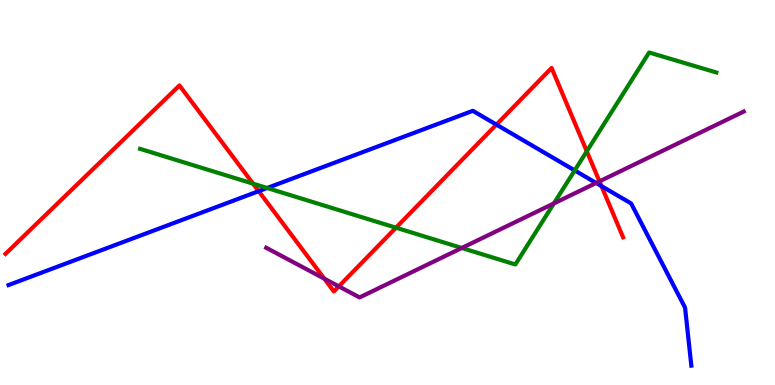[{'lines': ['blue', 'red'], 'intersections': [{'x': 3.34, 'y': 5.03}, {'x': 6.41, 'y': 6.76}, {'x': 7.76, 'y': 5.17}]}, {'lines': ['green', 'red'], 'intersections': [{'x': 3.27, 'y': 5.23}, {'x': 5.11, 'y': 4.09}, {'x': 7.57, 'y': 6.07}]}, {'lines': ['purple', 'red'], 'intersections': [{'x': 4.18, 'y': 2.76}, {'x': 4.37, 'y': 2.56}, {'x': 7.74, 'y': 5.29}]}, {'lines': ['blue', 'green'], 'intersections': [{'x': 3.45, 'y': 5.12}, {'x': 7.42, 'y': 5.57}]}, {'lines': ['blue', 'purple'], 'intersections': [{'x': 7.69, 'y': 5.25}]}, {'lines': ['green', 'purple'], 'intersections': [{'x': 5.96, 'y': 3.56}, {'x': 7.15, 'y': 4.72}]}]